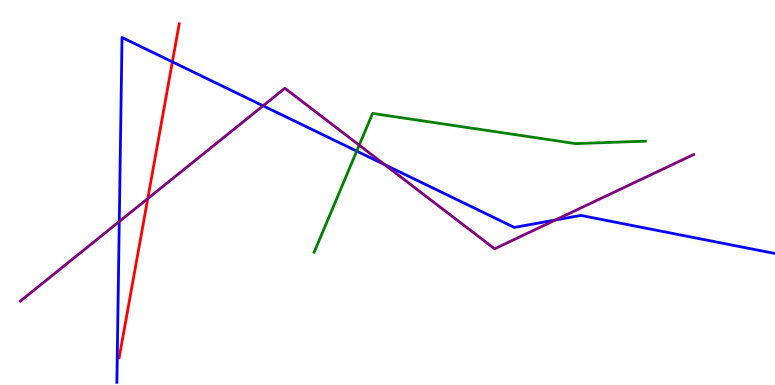[{'lines': ['blue', 'red'], 'intersections': [{'x': 2.22, 'y': 8.39}]}, {'lines': ['green', 'red'], 'intersections': []}, {'lines': ['purple', 'red'], 'intersections': [{'x': 1.91, 'y': 4.84}]}, {'lines': ['blue', 'green'], 'intersections': [{'x': 4.6, 'y': 6.07}]}, {'lines': ['blue', 'purple'], 'intersections': [{'x': 1.54, 'y': 4.25}, {'x': 3.39, 'y': 7.25}, {'x': 4.96, 'y': 5.72}, {'x': 7.17, 'y': 4.29}]}, {'lines': ['green', 'purple'], 'intersections': [{'x': 4.64, 'y': 6.23}]}]